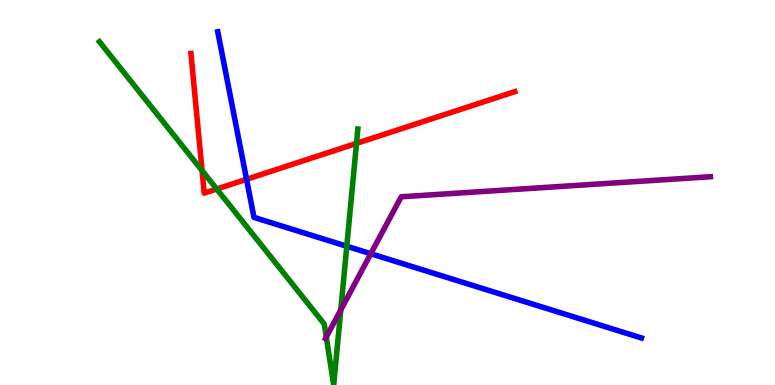[{'lines': ['blue', 'red'], 'intersections': [{'x': 3.18, 'y': 5.34}]}, {'lines': ['green', 'red'], 'intersections': [{'x': 2.61, 'y': 5.57}, {'x': 2.8, 'y': 5.09}, {'x': 4.6, 'y': 6.28}]}, {'lines': ['purple', 'red'], 'intersections': []}, {'lines': ['blue', 'green'], 'intersections': [{'x': 4.47, 'y': 3.6}]}, {'lines': ['blue', 'purple'], 'intersections': [{'x': 4.78, 'y': 3.41}]}, {'lines': ['green', 'purple'], 'intersections': [{'x': 4.21, 'y': 1.25}, {'x': 4.4, 'y': 1.95}]}]